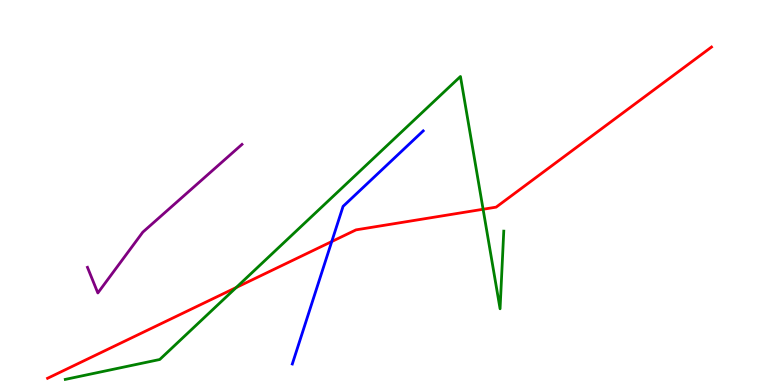[{'lines': ['blue', 'red'], 'intersections': [{'x': 4.28, 'y': 3.73}]}, {'lines': ['green', 'red'], 'intersections': [{'x': 3.05, 'y': 2.53}, {'x': 6.23, 'y': 4.56}]}, {'lines': ['purple', 'red'], 'intersections': []}, {'lines': ['blue', 'green'], 'intersections': []}, {'lines': ['blue', 'purple'], 'intersections': []}, {'lines': ['green', 'purple'], 'intersections': []}]